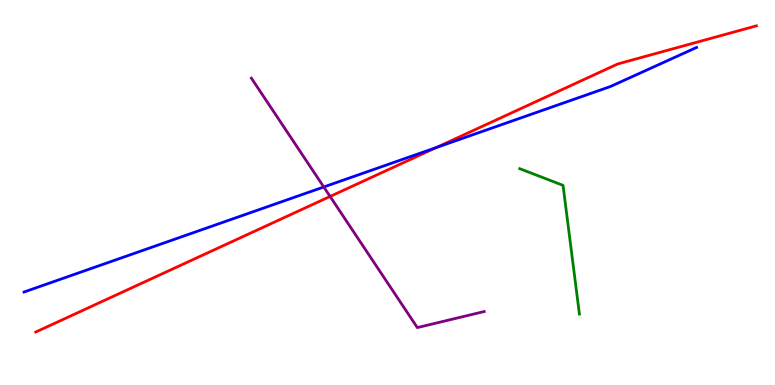[{'lines': ['blue', 'red'], 'intersections': [{'x': 5.63, 'y': 6.17}]}, {'lines': ['green', 'red'], 'intersections': []}, {'lines': ['purple', 'red'], 'intersections': [{'x': 4.26, 'y': 4.9}]}, {'lines': ['blue', 'green'], 'intersections': []}, {'lines': ['blue', 'purple'], 'intersections': [{'x': 4.18, 'y': 5.14}]}, {'lines': ['green', 'purple'], 'intersections': []}]